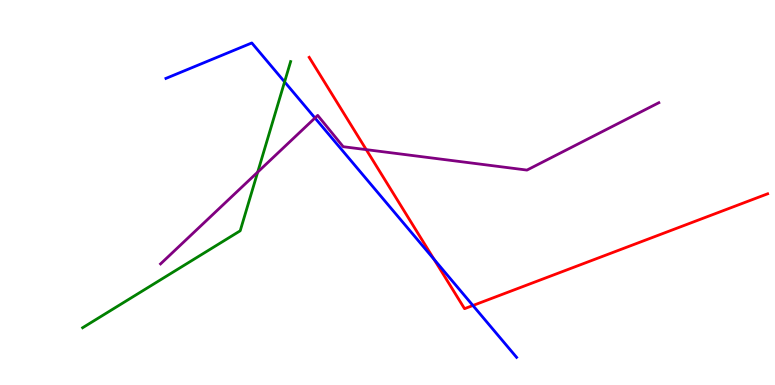[{'lines': ['blue', 'red'], 'intersections': [{'x': 5.6, 'y': 3.26}, {'x': 6.1, 'y': 2.07}]}, {'lines': ['green', 'red'], 'intersections': []}, {'lines': ['purple', 'red'], 'intersections': [{'x': 4.73, 'y': 6.11}]}, {'lines': ['blue', 'green'], 'intersections': [{'x': 3.67, 'y': 7.87}]}, {'lines': ['blue', 'purple'], 'intersections': [{'x': 4.06, 'y': 6.94}]}, {'lines': ['green', 'purple'], 'intersections': [{'x': 3.33, 'y': 5.53}]}]